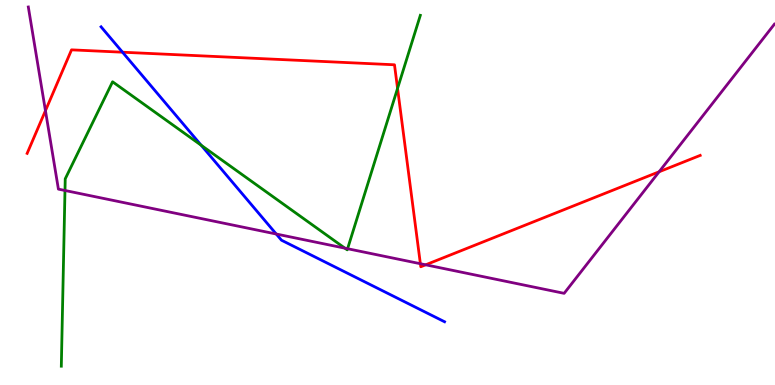[{'lines': ['blue', 'red'], 'intersections': [{'x': 1.58, 'y': 8.64}]}, {'lines': ['green', 'red'], 'intersections': [{'x': 5.13, 'y': 7.7}]}, {'lines': ['purple', 'red'], 'intersections': [{'x': 0.586, 'y': 7.13}, {'x': 5.42, 'y': 3.15}, {'x': 5.49, 'y': 3.12}, {'x': 8.5, 'y': 5.54}]}, {'lines': ['blue', 'green'], 'intersections': [{'x': 2.6, 'y': 6.23}]}, {'lines': ['blue', 'purple'], 'intersections': [{'x': 3.56, 'y': 3.92}]}, {'lines': ['green', 'purple'], 'intersections': [{'x': 0.838, 'y': 5.05}, {'x': 4.45, 'y': 3.55}, {'x': 4.48, 'y': 3.54}]}]